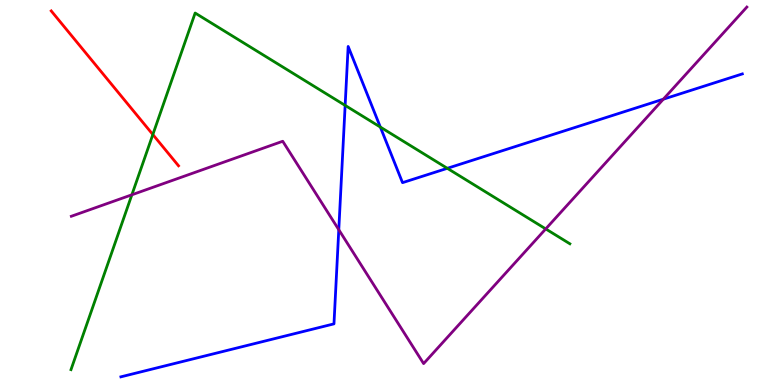[{'lines': ['blue', 'red'], 'intersections': []}, {'lines': ['green', 'red'], 'intersections': [{'x': 1.97, 'y': 6.51}]}, {'lines': ['purple', 'red'], 'intersections': []}, {'lines': ['blue', 'green'], 'intersections': [{'x': 4.45, 'y': 7.26}, {'x': 4.91, 'y': 6.7}, {'x': 5.77, 'y': 5.63}]}, {'lines': ['blue', 'purple'], 'intersections': [{'x': 4.37, 'y': 4.03}, {'x': 8.56, 'y': 7.42}]}, {'lines': ['green', 'purple'], 'intersections': [{'x': 1.7, 'y': 4.94}, {'x': 7.04, 'y': 4.05}]}]